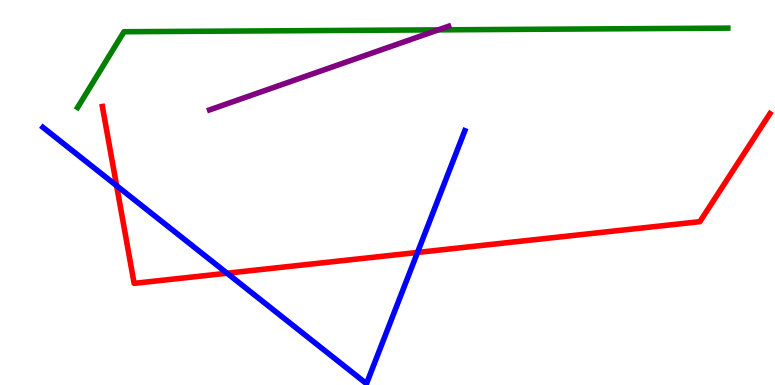[{'lines': ['blue', 'red'], 'intersections': [{'x': 1.5, 'y': 5.18}, {'x': 2.93, 'y': 2.9}, {'x': 5.39, 'y': 3.44}]}, {'lines': ['green', 'red'], 'intersections': []}, {'lines': ['purple', 'red'], 'intersections': []}, {'lines': ['blue', 'green'], 'intersections': []}, {'lines': ['blue', 'purple'], 'intersections': []}, {'lines': ['green', 'purple'], 'intersections': [{'x': 5.66, 'y': 9.22}]}]